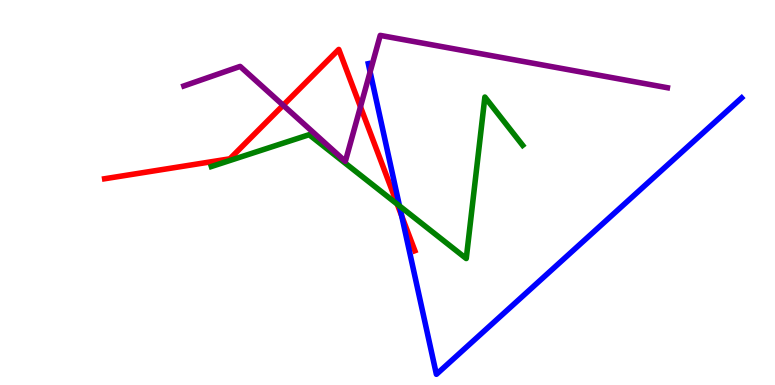[{'lines': ['blue', 'red'], 'intersections': [{'x': 5.18, 'y': 4.39}]}, {'lines': ['green', 'red'], 'intersections': [{'x': 5.13, 'y': 4.7}]}, {'lines': ['purple', 'red'], 'intersections': [{'x': 3.65, 'y': 7.27}, {'x': 4.65, 'y': 7.23}]}, {'lines': ['blue', 'green'], 'intersections': [{'x': 5.15, 'y': 4.65}]}, {'lines': ['blue', 'purple'], 'intersections': [{'x': 4.78, 'y': 8.13}]}, {'lines': ['green', 'purple'], 'intersections': []}]